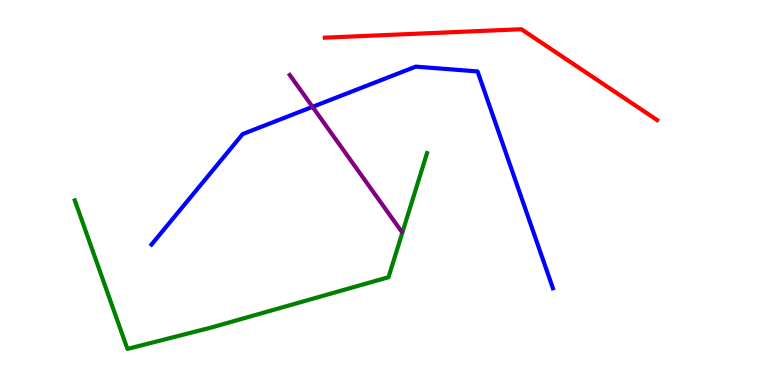[{'lines': ['blue', 'red'], 'intersections': []}, {'lines': ['green', 'red'], 'intersections': []}, {'lines': ['purple', 'red'], 'intersections': []}, {'lines': ['blue', 'green'], 'intersections': []}, {'lines': ['blue', 'purple'], 'intersections': [{'x': 4.03, 'y': 7.22}]}, {'lines': ['green', 'purple'], 'intersections': []}]